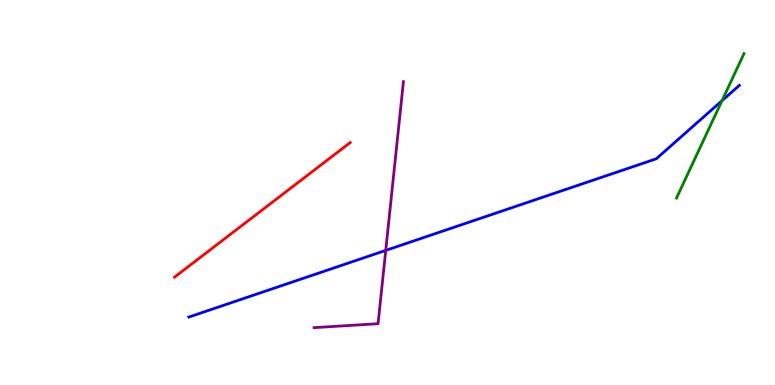[{'lines': ['blue', 'red'], 'intersections': []}, {'lines': ['green', 'red'], 'intersections': []}, {'lines': ['purple', 'red'], 'intersections': []}, {'lines': ['blue', 'green'], 'intersections': [{'x': 9.32, 'y': 7.38}]}, {'lines': ['blue', 'purple'], 'intersections': [{'x': 4.98, 'y': 3.5}]}, {'lines': ['green', 'purple'], 'intersections': []}]